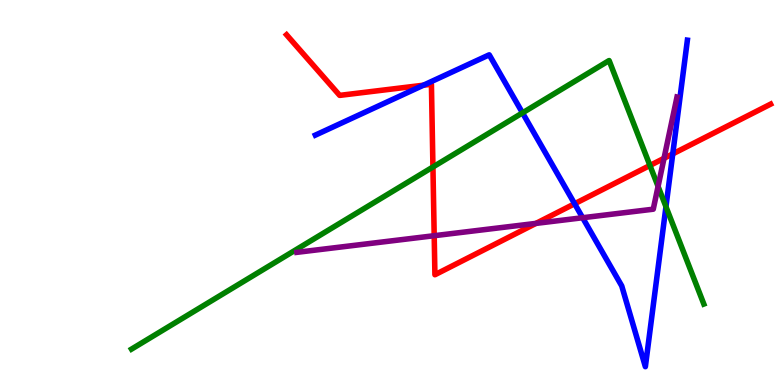[{'lines': ['blue', 'red'], 'intersections': [{'x': 5.46, 'y': 7.79}, {'x': 7.41, 'y': 4.71}, {'x': 8.68, 'y': 6.0}]}, {'lines': ['green', 'red'], 'intersections': [{'x': 5.59, 'y': 5.66}, {'x': 8.39, 'y': 5.7}]}, {'lines': ['purple', 'red'], 'intersections': [{'x': 5.6, 'y': 3.88}, {'x': 6.92, 'y': 4.2}, {'x': 8.57, 'y': 5.89}]}, {'lines': ['blue', 'green'], 'intersections': [{'x': 6.74, 'y': 7.07}, {'x': 8.59, 'y': 4.63}]}, {'lines': ['blue', 'purple'], 'intersections': [{'x': 7.52, 'y': 4.34}]}, {'lines': ['green', 'purple'], 'intersections': [{'x': 8.49, 'y': 5.16}]}]